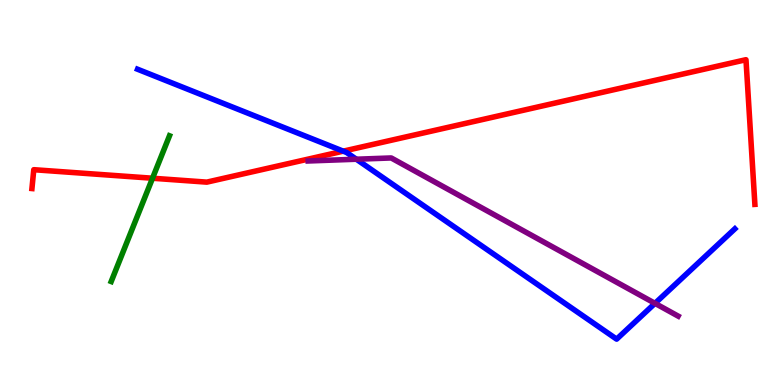[{'lines': ['blue', 'red'], 'intersections': [{'x': 4.43, 'y': 6.07}]}, {'lines': ['green', 'red'], 'intersections': [{'x': 1.97, 'y': 5.37}]}, {'lines': ['purple', 'red'], 'intersections': []}, {'lines': ['blue', 'green'], 'intersections': []}, {'lines': ['blue', 'purple'], 'intersections': [{'x': 4.6, 'y': 5.86}, {'x': 8.45, 'y': 2.12}]}, {'lines': ['green', 'purple'], 'intersections': []}]